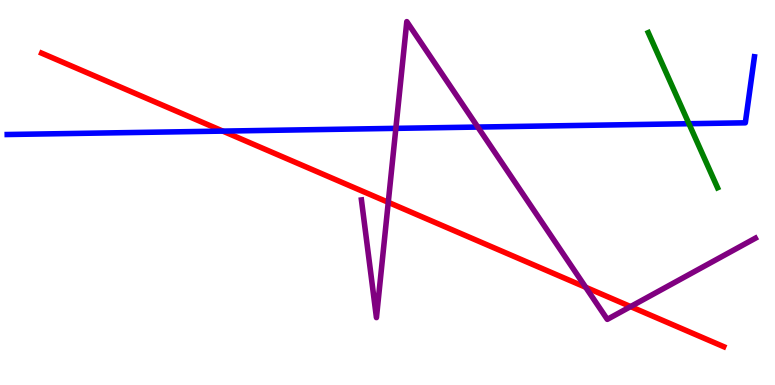[{'lines': ['blue', 'red'], 'intersections': [{'x': 2.87, 'y': 6.59}]}, {'lines': ['green', 'red'], 'intersections': []}, {'lines': ['purple', 'red'], 'intersections': [{'x': 5.01, 'y': 4.75}, {'x': 7.56, 'y': 2.54}, {'x': 8.14, 'y': 2.04}]}, {'lines': ['blue', 'green'], 'intersections': [{'x': 8.89, 'y': 6.79}]}, {'lines': ['blue', 'purple'], 'intersections': [{'x': 5.11, 'y': 6.67}, {'x': 6.17, 'y': 6.7}]}, {'lines': ['green', 'purple'], 'intersections': []}]